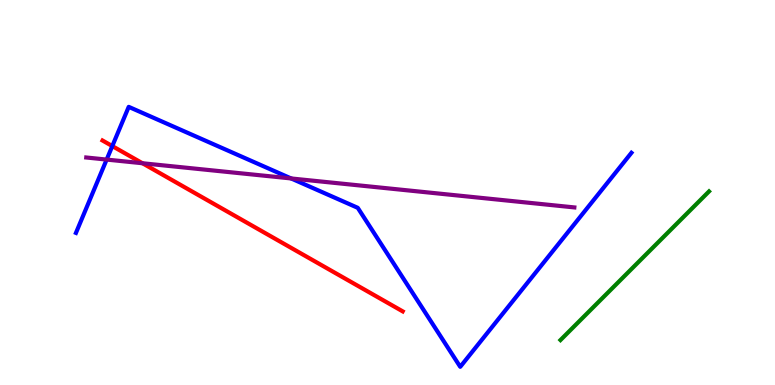[{'lines': ['blue', 'red'], 'intersections': [{'x': 1.45, 'y': 6.21}]}, {'lines': ['green', 'red'], 'intersections': []}, {'lines': ['purple', 'red'], 'intersections': [{'x': 1.84, 'y': 5.76}]}, {'lines': ['blue', 'green'], 'intersections': []}, {'lines': ['blue', 'purple'], 'intersections': [{'x': 1.38, 'y': 5.86}, {'x': 3.76, 'y': 5.36}]}, {'lines': ['green', 'purple'], 'intersections': []}]